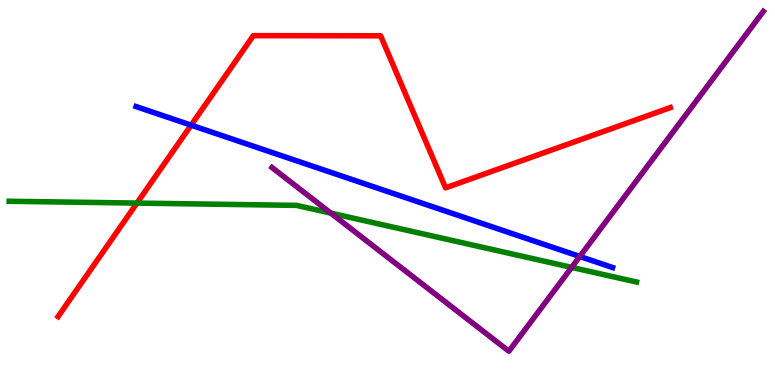[{'lines': ['blue', 'red'], 'intersections': [{'x': 2.47, 'y': 6.75}]}, {'lines': ['green', 'red'], 'intersections': [{'x': 1.77, 'y': 4.72}]}, {'lines': ['purple', 'red'], 'intersections': []}, {'lines': ['blue', 'green'], 'intersections': []}, {'lines': ['blue', 'purple'], 'intersections': [{'x': 7.48, 'y': 3.34}]}, {'lines': ['green', 'purple'], 'intersections': [{'x': 4.27, 'y': 4.46}, {'x': 7.38, 'y': 3.05}]}]